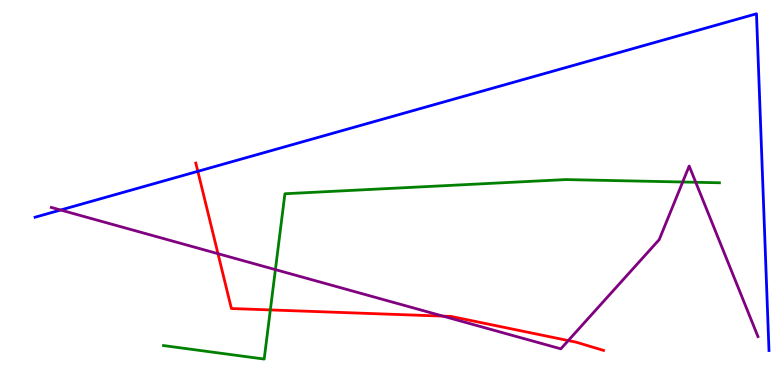[{'lines': ['blue', 'red'], 'intersections': [{'x': 2.55, 'y': 5.55}]}, {'lines': ['green', 'red'], 'intersections': [{'x': 3.49, 'y': 1.95}]}, {'lines': ['purple', 'red'], 'intersections': [{'x': 2.81, 'y': 3.41}, {'x': 5.72, 'y': 1.79}, {'x': 7.33, 'y': 1.15}]}, {'lines': ['blue', 'green'], 'intersections': []}, {'lines': ['blue', 'purple'], 'intersections': [{'x': 0.782, 'y': 4.55}]}, {'lines': ['green', 'purple'], 'intersections': [{'x': 3.55, 'y': 3.0}, {'x': 8.81, 'y': 5.27}, {'x': 8.98, 'y': 5.27}]}]